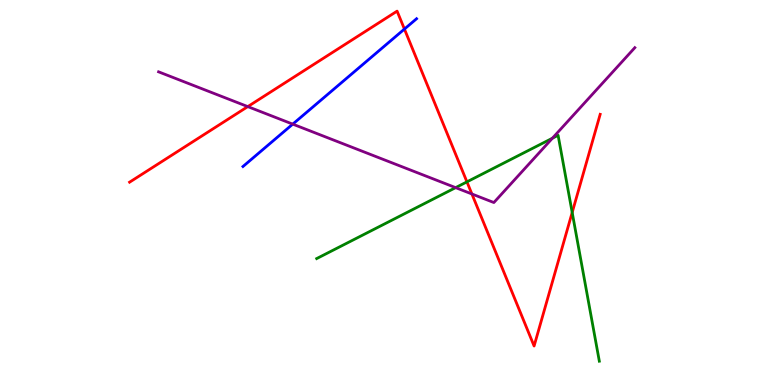[{'lines': ['blue', 'red'], 'intersections': [{'x': 5.22, 'y': 9.24}]}, {'lines': ['green', 'red'], 'intersections': [{'x': 6.03, 'y': 5.28}, {'x': 7.38, 'y': 4.48}]}, {'lines': ['purple', 'red'], 'intersections': [{'x': 3.2, 'y': 7.23}, {'x': 6.09, 'y': 4.96}]}, {'lines': ['blue', 'green'], 'intersections': []}, {'lines': ['blue', 'purple'], 'intersections': [{'x': 3.78, 'y': 6.78}]}, {'lines': ['green', 'purple'], 'intersections': [{'x': 5.88, 'y': 5.13}, {'x': 7.13, 'y': 6.41}]}]